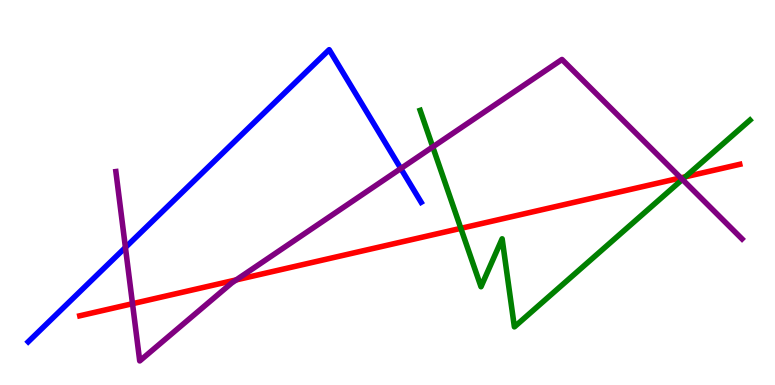[{'lines': ['blue', 'red'], 'intersections': []}, {'lines': ['green', 'red'], 'intersections': [{'x': 5.95, 'y': 4.07}, {'x': 8.84, 'y': 5.41}]}, {'lines': ['purple', 'red'], 'intersections': [{'x': 1.71, 'y': 2.11}, {'x': 3.05, 'y': 2.73}, {'x': 8.78, 'y': 5.38}]}, {'lines': ['blue', 'green'], 'intersections': []}, {'lines': ['blue', 'purple'], 'intersections': [{'x': 1.62, 'y': 3.57}, {'x': 5.17, 'y': 5.62}]}, {'lines': ['green', 'purple'], 'intersections': [{'x': 5.58, 'y': 6.18}, {'x': 8.8, 'y': 5.34}]}]